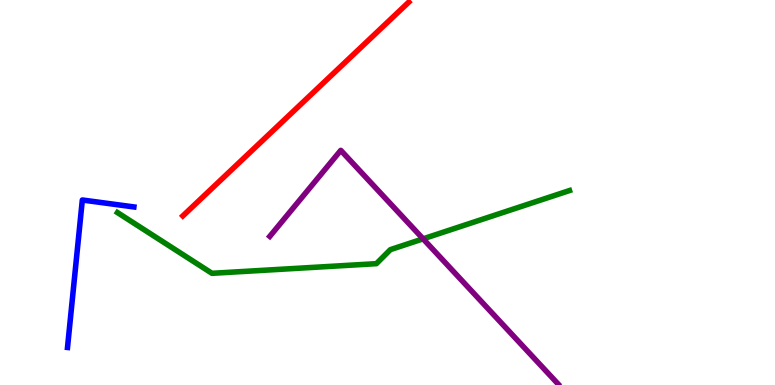[{'lines': ['blue', 'red'], 'intersections': []}, {'lines': ['green', 'red'], 'intersections': []}, {'lines': ['purple', 'red'], 'intersections': []}, {'lines': ['blue', 'green'], 'intersections': []}, {'lines': ['blue', 'purple'], 'intersections': []}, {'lines': ['green', 'purple'], 'intersections': [{'x': 5.46, 'y': 3.8}]}]